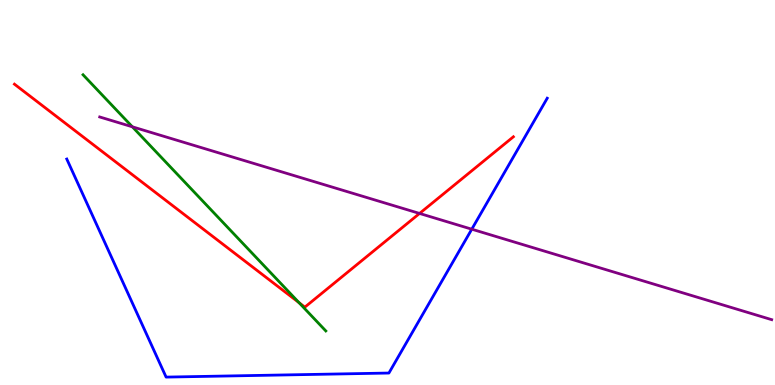[{'lines': ['blue', 'red'], 'intersections': []}, {'lines': ['green', 'red'], 'intersections': [{'x': 3.86, 'y': 2.14}]}, {'lines': ['purple', 'red'], 'intersections': [{'x': 5.41, 'y': 4.46}]}, {'lines': ['blue', 'green'], 'intersections': []}, {'lines': ['blue', 'purple'], 'intersections': [{'x': 6.09, 'y': 4.05}]}, {'lines': ['green', 'purple'], 'intersections': [{'x': 1.71, 'y': 6.71}]}]